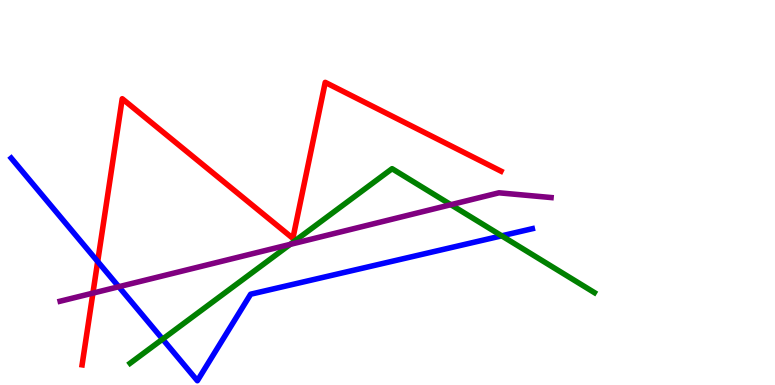[{'lines': ['blue', 'red'], 'intersections': [{'x': 1.26, 'y': 3.21}]}, {'lines': ['green', 'red'], 'intersections': []}, {'lines': ['purple', 'red'], 'intersections': [{'x': 1.2, 'y': 2.39}]}, {'lines': ['blue', 'green'], 'intersections': [{'x': 2.1, 'y': 1.19}, {'x': 6.47, 'y': 3.87}]}, {'lines': ['blue', 'purple'], 'intersections': [{'x': 1.53, 'y': 2.55}]}, {'lines': ['green', 'purple'], 'intersections': [{'x': 3.74, 'y': 3.65}, {'x': 5.82, 'y': 4.68}]}]